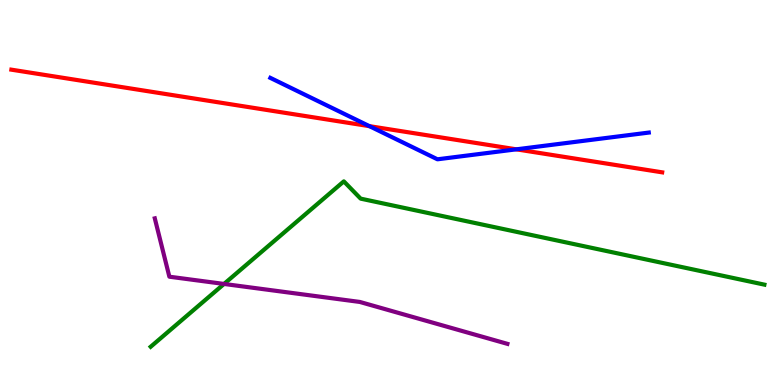[{'lines': ['blue', 'red'], 'intersections': [{'x': 4.77, 'y': 6.72}, {'x': 6.66, 'y': 6.12}]}, {'lines': ['green', 'red'], 'intersections': []}, {'lines': ['purple', 'red'], 'intersections': []}, {'lines': ['blue', 'green'], 'intersections': []}, {'lines': ['blue', 'purple'], 'intersections': []}, {'lines': ['green', 'purple'], 'intersections': [{'x': 2.89, 'y': 2.62}]}]